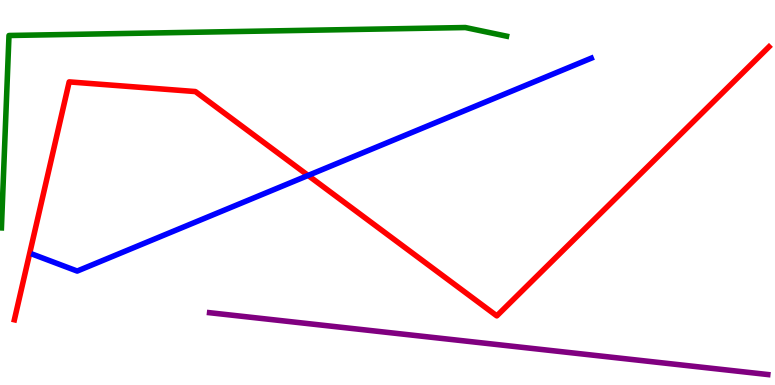[{'lines': ['blue', 'red'], 'intersections': [{'x': 3.98, 'y': 5.44}]}, {'lines': ['green', 'red'], 'intersections': []}, {'lines': ['purple', 'red'], 'intersections': []}, {'lines': ['blue', 'green'], 'intersections': []}, {'lines': ['blue', 'purple'], 'intersections': []}, {'lines': ['green', 'purple'], 'intersections': []}]